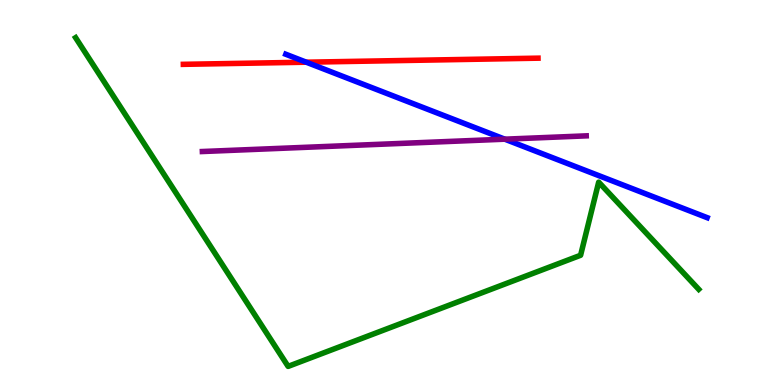[{'lines': ['blue', 'red'], 'intersections': [{'x': 3.95, 'y': 8.38}]}, {'lines': ['green', 'red'], 'intersections': []}, {'lines': ['purple', 'red'], 'intersections': []}, {'lines': ['blue', 'green'], 'intersections': []}, {'lines': ['blue', 'purple'], 'intersections': [{'x': 6.51, 'y': 6.38}]}, {'lines': ['green', 'purple'], 'intersections': []}]